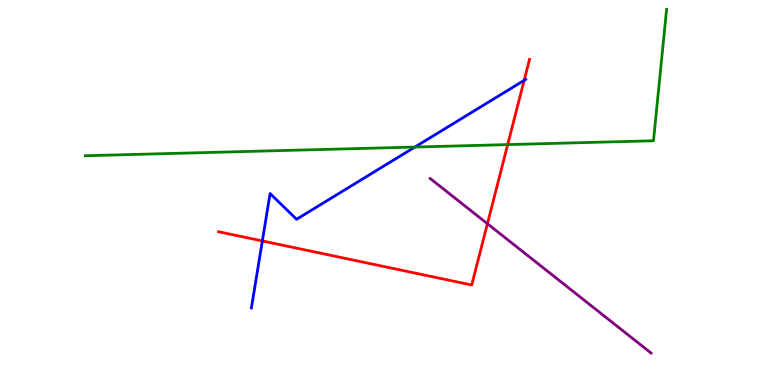[{'lines': ['blue', 'red'], 'intersections': [{'x': 3.39, 'y': 3.74}, {'x': 6.76, 'y': 7.91}]}, {'lines': ['green', 'red'], 'intersections': [{'x': 6.55, 'y': 6.24}]}, {'lines': ['purple', 'red'], 'intersections': [{'x': 6.29, 'y': 4.19}]}, {'lines': ['blue', 'green'], 'intersections': [{'x': 5.35, 'y': 6.18}]}, {'lines': ['blue', 'purple'], 'intersections': []}, {'lines': ['green', 'purple'], 'intersections': []}]